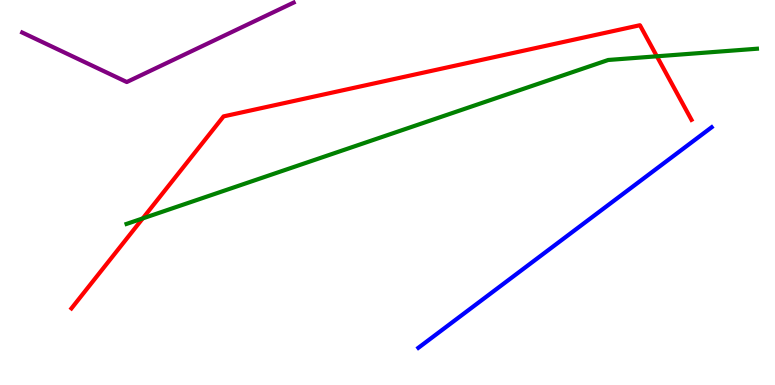[{'lines': ['blue', 'red'], 'intersections': []}, {'lines': ['green', 'red'], 'intersections': [{'x': 1.84, 'y': 4.33}, {'x': 8.48, 'y': 8.54}]}, {'lines': ['purple', 'red'], 'intersections': []}, {'lines': ['blue', 'green'], 'intersections': []}, {'lines': ['blue', 'purple'], 'intersections': []}, {'lines': ['green', 'purple'], 'intersections': []}]